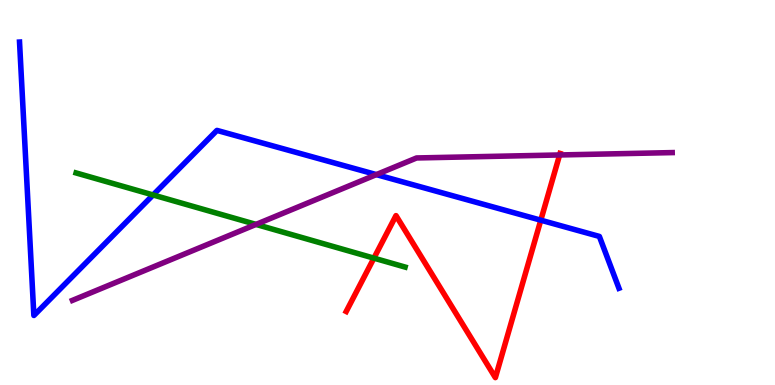[{'lines': ['blue', 'red'], 'intersections': [{'x': 6.98, 'y': 4.28}]}, {'lines': ['green', 'red'], 'intersections': [{'x': 4.82, 'y': 3.3}]}, {'lines': ['purple', 'red'], 'intersections': [{'x': 7.22, 'y': 5.98}]}, {'lines': ['blue', 'green'], 'intersections': [{'x': 1.98, 'y': 4.94}]}, {'lines': ['blue', 'purple'], 'intersections': [{'x': 4.86, 'y': 5.46}]}, {'lines': ['green', 'purple'], 'intersections': [{'x': 3.3, 'y': 4.17}]}]